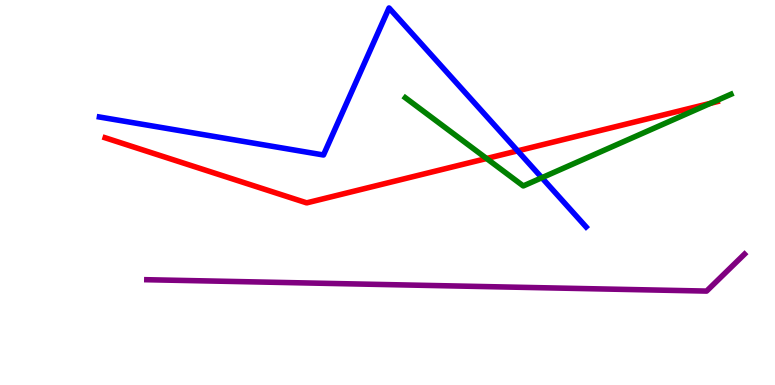[{'lines': ['blue', 'red'], 'intersections': [{'x': 6.68, 'y': 6.08}]}, {'lines': ['green', 'red'], 'intersections': [{'x': 6.28, 'y': 5.88}, {'x': 9.17, 'y': 7.32}]}, {'lines': ['purple', 'red'], 'intersections': []}, {'lines': ['blue', 'green'], 'intersections': [{'x': 6.99, 'y': 5.38}]}, {'lines': ['blue', 'purple'], 'intersections': []}, {'lines': ['green', 'purple'], 'intersections': []}]